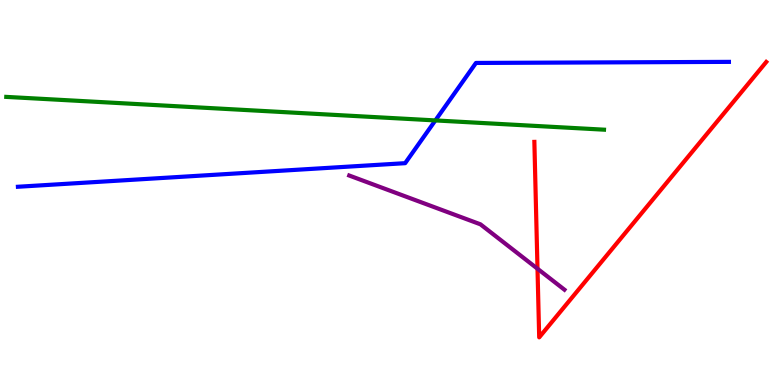[{'lines': ['blue', 'red'], 'intersections': []}, {'lines': ['green', 'red'], 'intersections': []}, {'lines': ['purple', 'red'], 'intersections': [{'x': 6.94, 'y': 3.02}]}, {'lines': ['blue', 'green'], 'intersections': [{'x': 5.62, 'y': 6.87}]}, {'lines': ['blue', 'purple'], 'intersections': []}, {'lines': ['green', 'purple'], 'intersections': []}]